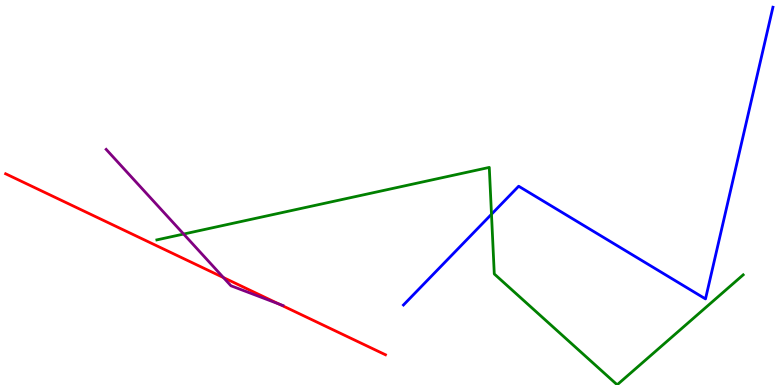[{'lines': ['blue', 'red'], 'intersections': []}, {'lines': ['green', 'red'], 'intersections': []}, {'lines': ['purple', 'red'], 'intersections': [{'x': 2.88, 'y': 2.79}, {'x': 3.6, 'y': 2.1}]}, {'lines': ['blue', 'green'], 'intersections': [{'x': 6.34, 'y': 4.43}]}, {'lines': ['blue', 'purple'], 'intersections': []}, {'lines': ['green', 'purple'], 'intersections': [{'x': 2.37, 'y': 3.92}]}]